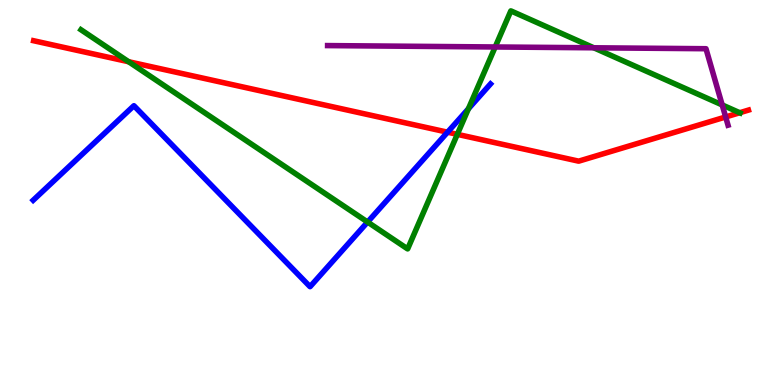[{'lines': ['blue', 'red'], 'intersections': [{'x': 5.78, 'y': 6.57}]}, {'lines': ['green', 'red'], 'intersections': [{'x': 1.66, 'y': 8.4}, {'x': 5.9, 'y': 6.51}, {'x': 9.54, 'y': 7.07}]}, {'lines': ['purple', 'red'], 'intersections': [{'x': 9.36, 'y': 6.96}]}, {'lines': ['blue', 'green'], 'intersections': [{'x': 4.74, 'y': 4.23}, {'x': 6.04, 'y': 7.17}]}, {'lines': ['blue', 'purple'], 'intersections': []}, {'lines': ['green', 'purple'], 'intersections': [{'x': 6.39, 'y': 8.78}, {'x': 7.66, 'y': 8.76}, {'x': 9.32, 'y': 7.27}]}]